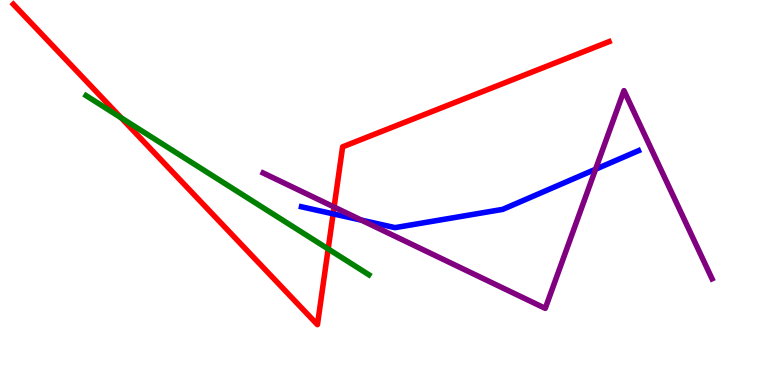[{'lines': ['blue', 'red'], 'intersections': [{'x': 4.3, 'y': 4.45}]}, {'lines': ['green', 'red'], 'intersections': [{'x': 1.56, 'y': 6.94}, {'x': 4.23, 'y': 3.53}]}, {'lines': ['purple', 'red'], 'intersections': [{'x': 4.31, 'y': 4.62}]}, {'lines': ['blue', 'green'], 'intersections': []}, {'lines': ['blue', 'purple'], 'intersections': [{'x': 4.66, 'y': 4.28}, {'x': 7.68, 'y': 5.6}]}, {'lines': ['green', 'purple'], 'intersections': []}]